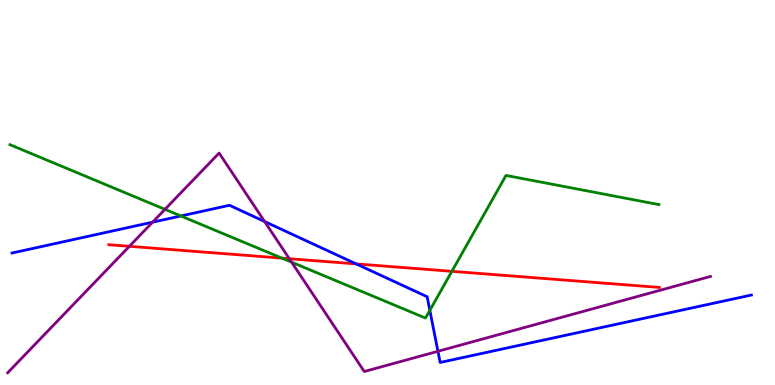[{'lines': ['blue', 'red'], 'intersections': [{'x': 4.6, 'y': 3.15}]}, {'lines': ['green', 'red'], 'intersections': [{'x': 3.64, 'y': 3.3}, {'x': 5.83, 'y': 2.95}]}, {'lines': ['purple', 'red'], 'intersections': [{'x': 1.67, 'y': 3.6}, {'x': 3.73, 'y': 3.28}]}, {'lines': ['blue', 'green'], 'intersections': [{'x': 2.33, 'y': 4.39}, {'x': 5.55, 'y': 1.94}]}, {'lines': ['blue', 'purple'], 'intersections': [{'x': 1.97, 'y': 4.23}, {'x': 3.41, 'y': 4.25}, {'x': 5.65, 'y': 0.876}]}, {'lines': ['green', 'purple'], 'intersections': [{'x': 2.13, 'y': 4.56}, {'x': 3.76, 'y': 3.19}]}]